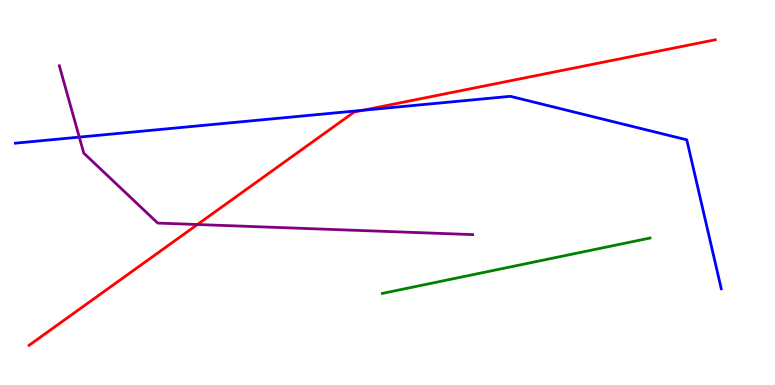[{'lines': ['blue', 'red'], 'intersections': [{'x': 4.68, 'y': 7.14}]}, {'lines': ['green', 'red'], 'intersections': []}, {'lines': ['purple', 'red'], 'intersections': [{'x': 2.55, 'y': 4.17}]}, {'lines': ['blue', 'green'], 'intersections': []}, {'lines': ['blue', 'purple'], 'intersections': [{'x': 1.02, 'y': 6.44}]}, {'lines': ['green', 'purple'], 'intersections': []}]